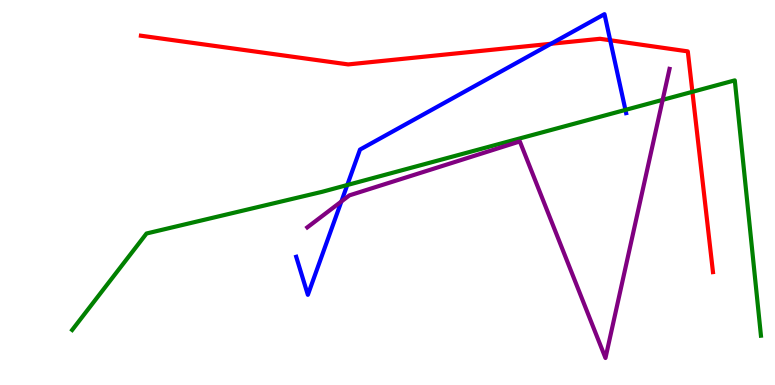[{'lines': ['blue', 'red'], 'intersections': [{'x': 7.11, 'y': 8.86}, {'x': 7.87, 'y': 8.95}]}, {'lines': ['green', 'red'], 'intersections': [{'x': 8.93, 'y': 7.62}]}, {'lines': ['purple', 'red'], 'intersections': []}, {'lines': ['blue', 'green'], 'intersections': [{'x': 4.48, 'y': 5.19}, {'x': 8.07, 'y': 7.15}]}, {'lines': ['blue', 'purple'], 'intersections': [{'x': 4.4, 'y': 4.77}]}, {'lines': ['green', 'purple'], 'intersections': [{'x': 8.55, 'y': 7.41}]}]